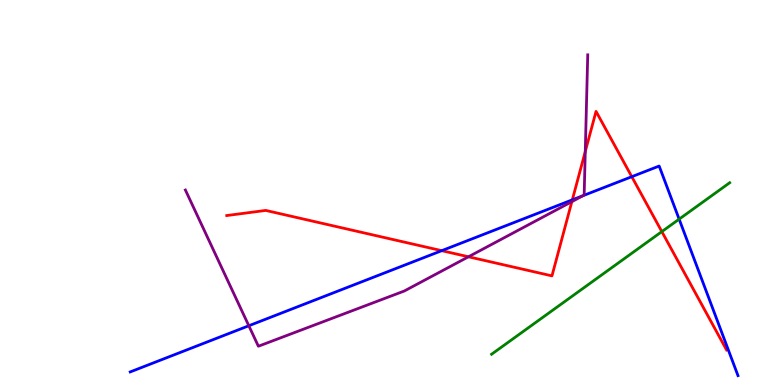[{'lines': ['blue', 'red'], 'intersections': [{'x': 5.7, 'y': 3.49}, {'x': 7.38, 'y': 4.81}, {'x': 8.15, 'y': 5.41}]}, {'lines': ['green', 'red'], 'intersections': [{'x': 8.54, 'y': 3.98}]}, {'lines': ['purple', 'red'], 'intersections': [{'x': 6.04, 'y': 3.33}, {'x': 7.38, 'y': 4.76}, {'x': 7.55, 'y': 6.06}]}, {'lines': ['blue', 'green'], 'intersections': [{'x': 8.76, 'y': 4.31}]}, {'lines': ['blue', 'purple'], 'intersections': [{'x': 3.21, 'y': 1.54}, {'x': 7.52, 'y': 4.92}]}, {'lines': ['green', 'purple'], 'intersections': []}]